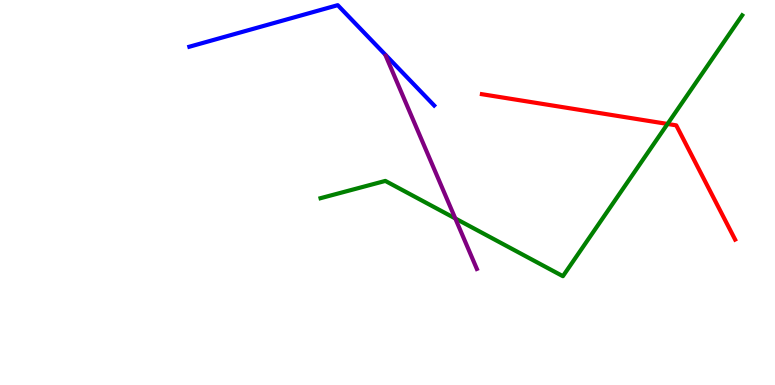[{'lines': ['blue', 'red'], 'intersections': []}, {'lines': ['green', 'red'], 'intersections': [{'x': 8.61, 'y': 6.78}]}, {'lines': ['purple', 'red'], 'intersections': []}, {'lines': ['blue', 'green'], 'intersections': []}, {'lines': ['blue', 'purple'], 'intersections': []}, {'lines': ['green', 'purple'], 'intersections': [{'x': 5.87, 'y': 4.33}]}]